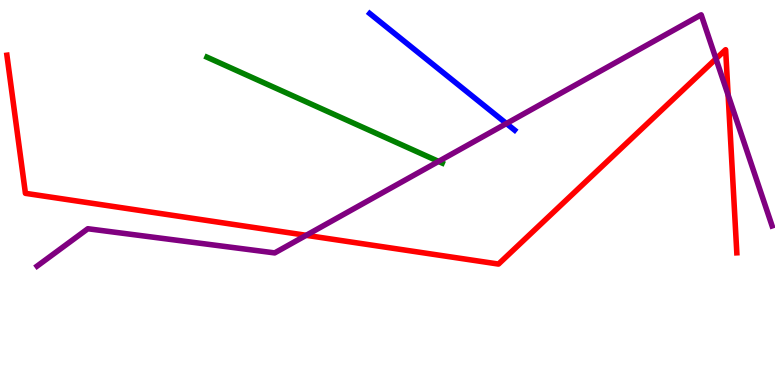[{'lines': ['blue', 'red'], 'intersections': []}, {'lines': ['green', 'red'], 'intersections': []}, {'lines': ['purple', 'red'], 'intersections': [{'x': 3.95, 'y': 3.89}, {'x': 9.24, 'y': 8.47}, {'x': 9.4, 'y': 7.53}]}, {'lines': ['blue', 'green'], 'intersections': []}, {'lines': ['blue', 'purple'], 'intersections': [{'x': 6.53, 'y': 6.79}]}, {'lines': ['green', 'purple'], 'intersections': [{'x': 5.66, 'y': 5.81}]}]